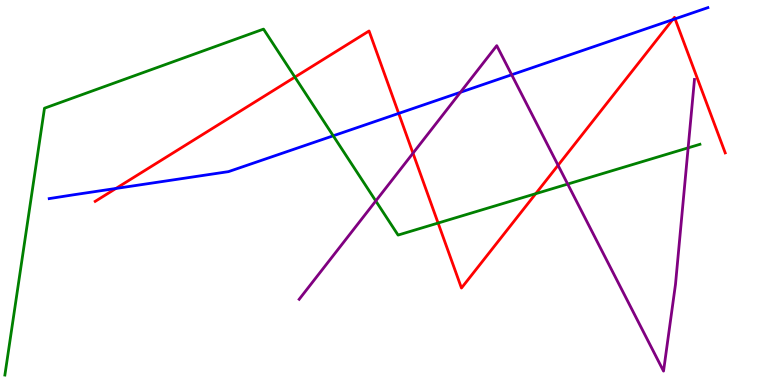[{'lines': ['blue', 'red'], 'intersections': [{'x': 1.5, 'y': 5.1}, {'x': 5.14, 'y': 7.05}, {'x': 8.68, 'y': 9.49}, {'x': 8.71, 'y': 9.51}]}, {'lines': ['green', 'red'], 'intersections': [{'x': 3.81, 'y': 8.0}, {'x': 5.65, 'y': 4.21}, {'x': 6.91, 'y': 4.97}]}, {'lines': ['purple', 'red'], 'intersections': [{'x': 5.33, 'y': 6.02}, {'x': 7.2, 'y': 5.71}]}, {'lines': ['blue', 'green'], 'intersections': [{'x': 4.3, 'y': 6.47}]}, {'lines': ['blue', 'purple'], 'intersections': [{'x': 5.94, 'y': 7.6}, {'x': 6.6, 'y': 8.06}]}, {'lines': ['green', 'purple'], 'intersections': [{'x': 4.85, 'y': 4.78}, {'x': 7.33, 'y': 5.22}, {'x': 8.88, 'y': 6.16}]}]